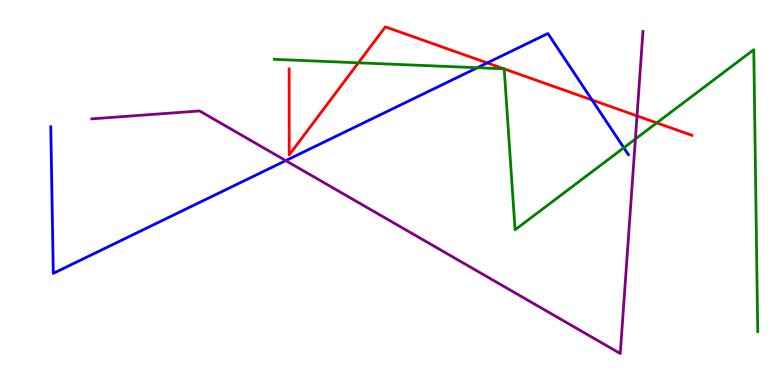[{'lines': ['blue', 'red'], 'intersections': [{'x': 6.29, 'y': 8.37}, {'x': 7.64, 'y': 7.4}]}, {'lines': ['green', 'red'], 'intersections': [{'x': 4.62, 'y': 8.37}, {'x': 6.5, 'y': 8.21}, {'x': 6.51, 'y': 8.21}, {'x': 8.47, 'y': 6.81}]}, {'lines': ['purple', 'red'], 'intersections': [{'x': 8.22, 'y': 6.99}]}, {'lines': ['blue', 'green'], 'intersections': [{'x': 6.16, 'y': 8.24}, {'x': 8.05, 'y': 6.16}]}, {'lines': ['blue', 'purple'], 'intersections': [{'x': 3.69, 'y': 5.83}]}, {'lines': ['green', 'purple'], 'intersections': [{'x': 8.2, 'y': 6.39}]}]